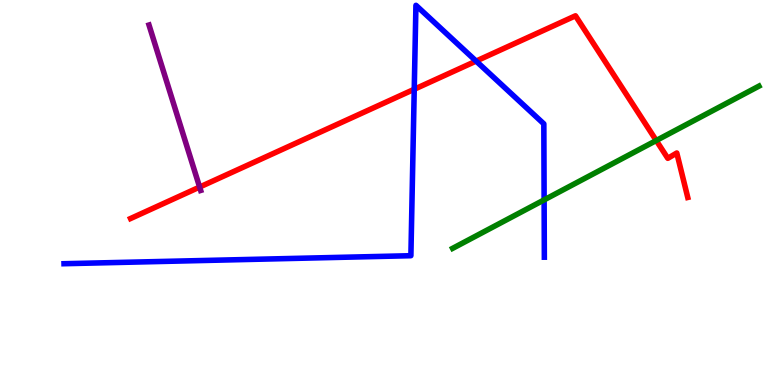[{'lines': ['blue', 'red'], 'intersections': [{'x': 5.35, 'y': 7.68}, {'x': 6.14, 'y': 8.41}]}, {'lines': ['green', 'red'], 'intersections': [{'x': 8.47, 'y': 6.35}]}, {'lines': ['purple', 'red'], 'intersections': [{'x': 2.58, 'y': 5.14}]}, {'lines': ['blue', 'green'], 'intersections': [{'x': 7.02, 'y': 4.81}]}, {'lines': ['blue', 'purple'], 'intersections': []}, {'lines': ['green', 'purple'], 'intersections': []}]